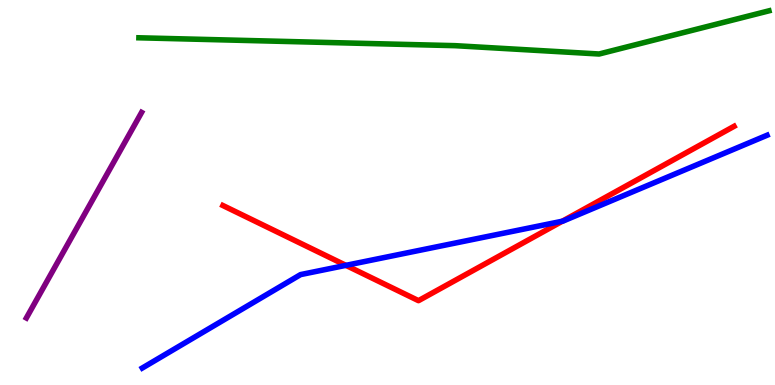[{'lines': ['blue', 'red'], 'intersections': [{'x': 4.46, 'y': 3.11}, {'x': 7.26, 'y': 4.25}]}, {'lines': ['green', 'red'], 'intersections': []}, {'lines': ['purple', 'red'], 'intersections': []}, {'lines': ['blue', 'green'], 'intersections': []}, {'lines': ['blue', 'purple'], 'intersections': []}, {'lines': ['green', 'purple'], 'intersections': []}]